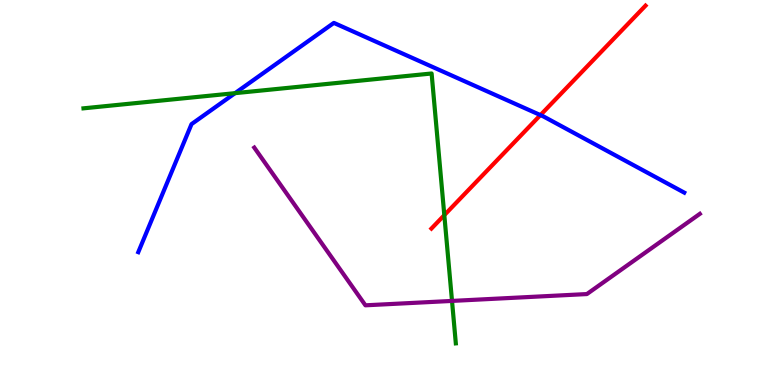[{'lines': ['blue', 'red'], 'intersections': [{'x': 6.97, 'y': 7.01}]}, {'lines': ['green', 'red'], 'intersections': [{'x': 5.73, 'y': 4.41}]}, {'lines': ['purple', 'red'], 'intersections': []}, {'lines': ['blue', 'green'], 'intersections': [{'x': 3.03, 'y': 7.58}]}, {'lines': ['blue', 'purple'], 'intersections': []}, {'lines': ['green', 'purple'], 'intersections': [{'x': 5.83, 'y': 2.18}]}]